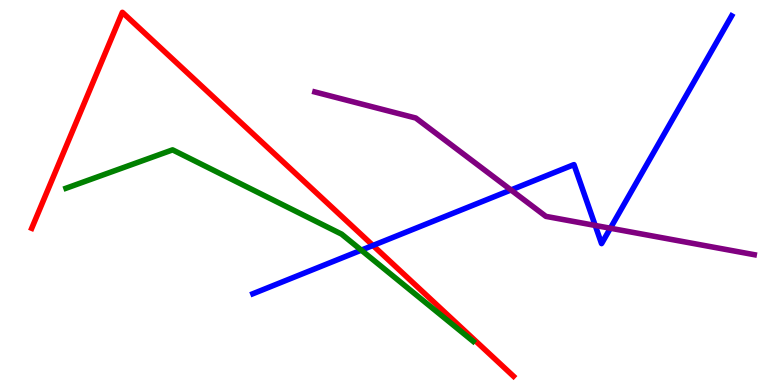[{'lines': ['blue', 'red'], 'intersections': [{'x': 4.81, 'y': 3.62}]}, {'lines': ['green', 'red'], 'intersections': []}, {'lines': ['purple', 'red'], 'intersections': []}, {'lines': ['blue', 'green'], 'intersections': [{'x': 4.66, 'y': 3.5}]}, {'lines': ['blue', 'purple'], 'intersections': [{'x': 6.59, 'y': 5.07}, {'x': 7.68, 'y': 4.14}, {'x': 7.88, 'y': 4.07}]}, {'lines': ['green', 'purple'], 'intersections': []}]